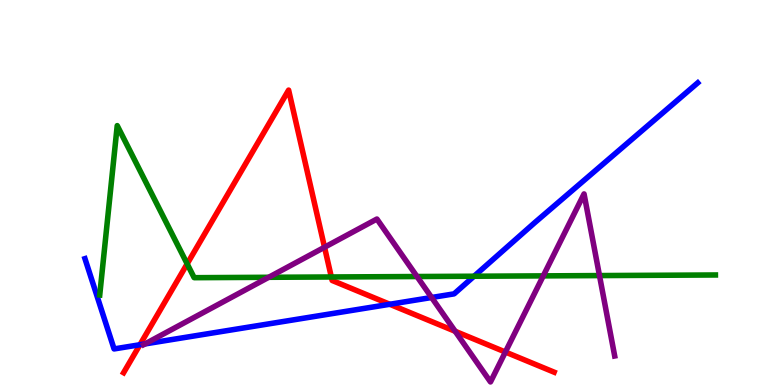[{'lines': ['blue', 'red'], 'intersections': [{'x': 1.81, 'y': 1.05}, {'x': 5.03, 'y': 2.1}]}, {'lines': ['green', 'red'], 'intersections': [{'x': 2.41, 'y': 3.15}, {'x': 4.28, 'y': 2.81}]}, {'lines': ['purple', 'red'], 'intersections': [{'x': 4.19, 'y': 3.58}, {'x': 5.87, 'y': 1.4}, {'x': 6.52, 'y': 0.856}]}, {'lines': ['blue', 'green'], 'intersections': [{'x': 6.12, 'y': 2.83}]}, {'lines': ['blue', 'purple'], 'intersections': [{'x': 1.87, 'y': 1.07}, {'x': 5.57, 'y': 2.27}]}, {'lines': ['green', 'purple'], 'intersections': [{'x': 3.47, 'y': 2.8}, {'x': 5.38, 'y': 2.82}, {'x': 7.01, 'y': 2.83}, {'x': 7.74, 'y': 2.84}]}]